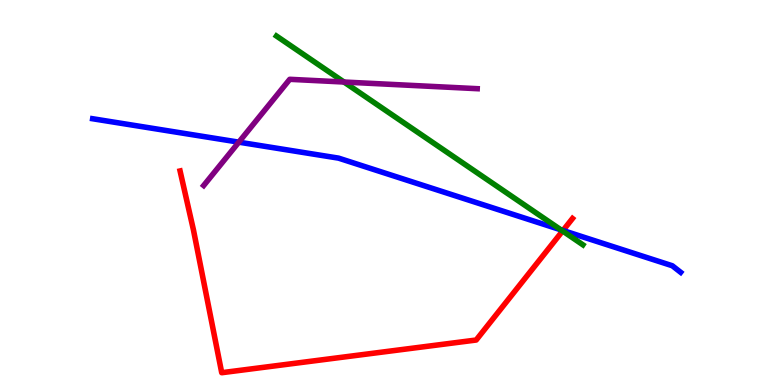[{'lines': ['blue', 'red'], 'intersections': [{'x': 7.26, 'y': 4.01}]}, {'lines': ['green', 'red'], 'intersections': [{'x': 7.26, 'y': 4.0}]}, {'lines': ['purple', 'red'], 'intersections': []}, {'lines': ['blue', 'green'], 'intersections': [{'x': 7.24, 'y': 4.03}]}, {'lines': ['blue', 'purple'], 'intersections': [{'x': 3.08, 'y': 6.31}]}, {'lines': ['green', 'purple'], 'intersections': [{'x': 4.44, 'y': 7.87}]}]